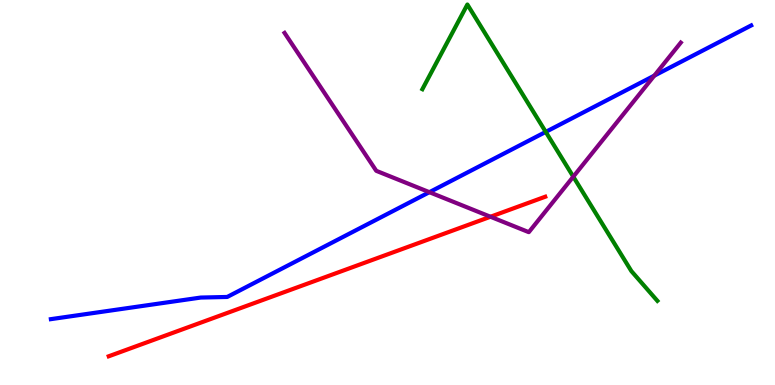[{'lines': ['blue', 'red'], 'intersections': []}, {'lines': ['green', 'red'], 'intersections': []}, {'lines': ['purple', 'red'], 'intersections': [{'x': 6.33, 'y': 4.37}]}, {'lines': ['blue', 'green'], 'intersections': [{'x': 7.04, 'y': 6.57}]}, {'lines': ['blue', 'purple'], 'intersections': [{'x': 5.54, 'y': 5.01}, {'x': 8.44, 'y': 8.04}]}, {'lines': ['green', 'purple'], 'intersections': [{'x': 7.4, 'y': 5.41}]}]